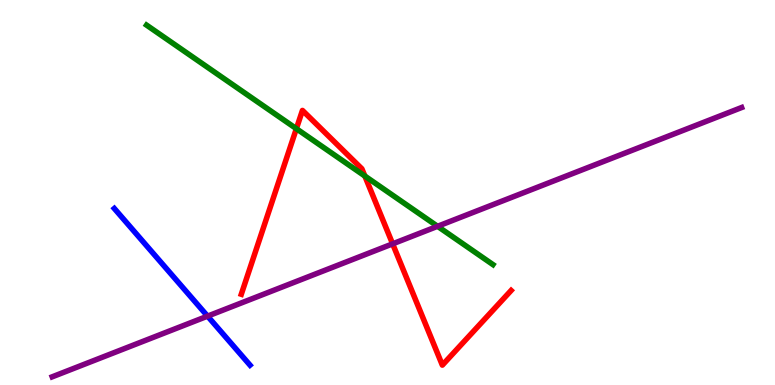[{'lines': ['blue', 'red'], 'intersections': []}, {'lines': ['green', 'red'], 'intersections': [{'x': 3.82, 'y': 6.66}, {'x': 4.71, 'y': 5.43}]}, {'lines': ['purple', 'red'], 'intersections': [{'x': 5.07, 'y': 3.67}]}, {'lines': ['blue', 'green'], 'intersections': []}, {'lines': ['blue', 'purple'], 'intersections': [{'x': 2.68, 'y': 1.79}]}, {'lines': ['green', 'purple'], 'intersections': [{'x': 5.65, 'y': 4.12}]}]